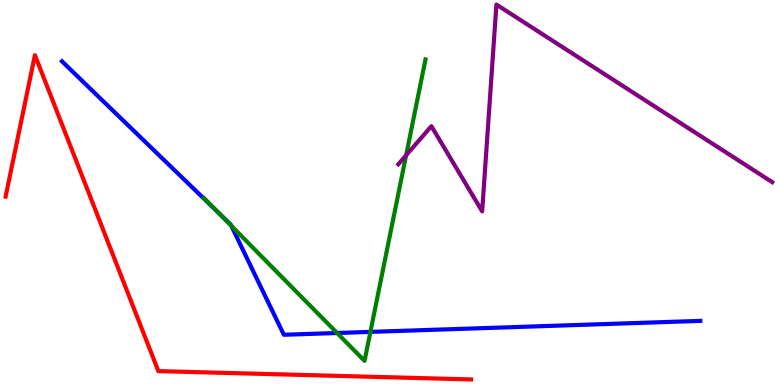[{'lines': ['blue', 'red'], 'intersections': []}, {'lines': ['green', 'red'], 'intersections': []}, {'lines': ['purple', 'red'], 'intersections': []}, {'lines': ['blue', 'green'], 'intersections': [{'x': 2.8, 'y': 4.51}, {'x': 2.98, 'y': 4.14}, {'x': 4.35, 'y': 1.35}, {'x': 4.78, 'y': 1.38}]}, {'lines': ['blue', 'purple'], 'intersections': []}, {'lines': ['green', 'purple'], 'intersections': [{'x': 5.24, 'y': 5.97}]}]